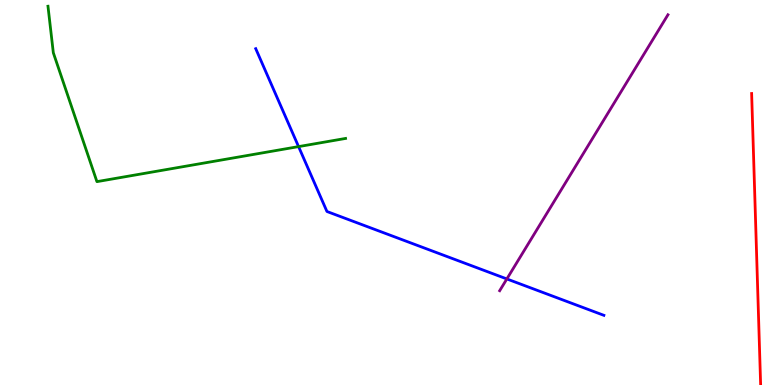[{'lines': ['blue', 'red'], 'intersections': []}, {'lines': ['green', 'red'], 'intersections': []}, {'lines': ['purple', 'red'], 'intersections': []}, {'lines': ['blue', 'green'], 'intersections': [{'x': 3.85, 'y': 6.19}]}, {'lines': ['blue', 'purple'], 'intersections': [{'x': 6.54, 'y': 2.75}]}, {'lines': ['green', 'purple'], 'intersections': []}]